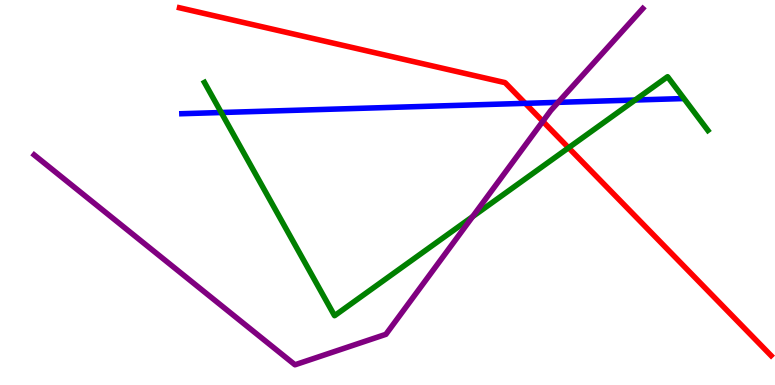[{'lines': ['blue', 'red'], 'intersections': [{'x': 6.78, 'y': 7.32}]}, {'lines': ['green', 'red'], 'intersections': [{'x': 7.34, 'y': 6.16}]}, {'lines': ['purple', 'red'], 'intersections': [{'x': 7.0, 'y': 6.85}]}, {'lines': ['blue', 'green'], 'intersections': [{'x': 2.85, 'y': 7.08}, {'x': 8.2, 'y': 7.4}]}, {'lines': ['blue', 'purple'], 'intersections': [{'x': 7.2, 'y': 7.34}]}, {'lines': ['green', 'purple'], 'intersections': [{'x': 6.1, 'y': 4.37}]}]